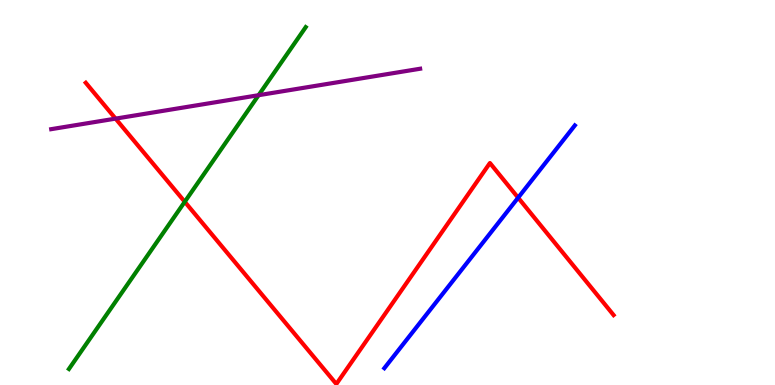[{'lines': ['blue', 'red'], 'intersections': [{'x': 6.69, 'y': 4.86}]}, {'lines': ['green', 'red'], 'intersections': [{'x': 2.38, 'y': 4.76}]}, {'lines': ['purple', 'red'], 'intersections': [{'x': 1.49, 'y': 6.92}]}, {'lines': ['blue', 'green'], 'intersections': []}, {'lines': ['blue', 'purple'], 'intersections': []}, {'lines': ['green', 'purple'], 'intersections': [{'x': 3.34, 'y': 7.53}]}]